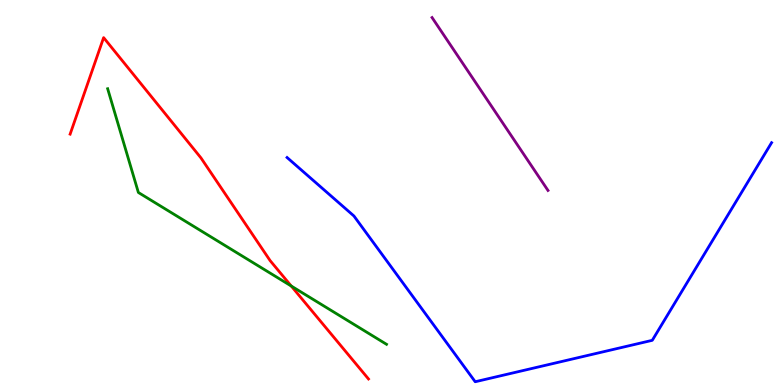[{'lines': ['blue', 'red'], 'intersections': []}, {'lines': ['green', 'red'], 'intersections': [{'x': 3.76, 'y': 2.57}]}, {'lines': ['purple', 'red'], 'intersections': []}, {'lines': ['blue', 'green'], 'intersections': []}, {'lines': ['blue', 'purple'], 'intersections': []}, {'lines': ['green', 'purple'], 'intersections': []}]